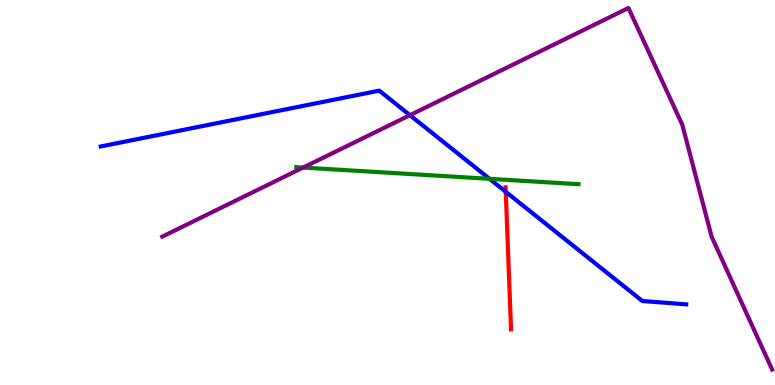[{'lines': ['blue', 'red'], 'intersections': [{'x': 6.53, 'y': 5.02}]}, {'lines': ['green', 'red'], 'intersections': []}, {'lines': ['purple', 'red'], 'intersections': []}, {'lines': ['blue', 'green'], 'intersections': [{'x': 6.32, 'y': 5.36}]}, {'lines': ['blue', 'purple'], 'intersections': [{'x': 5.29, 'y': 7.01}]}, {'lines': ['green', 'purple'], 'intersections': [{'x': 3.91, 'y': 5.65}]}]